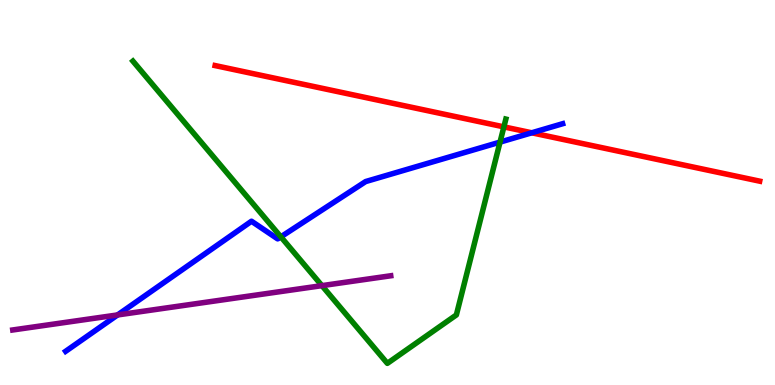[{'lines': ['blue', 'red'], 'intersections': [{'x': 6.86, 'y': 6.55}]}, {'lines': ['green', 'red'], 'intersections': [{'x': 6.5, 'y': 6.7}]}, {'lines': ['purple', 'red'], 'intersections': []}, {'lines': ['blue', 'green'], 'intersections': [{'x': 3.62, 'y': 3.85}, {'x': 6.45, 'y': 6.31}]}, {'lines': ['blue', 'purple'], 'intersections': [{'x': 1.52, 'y': 1.82}]}, {'lines': ['green', 'purple'], 'intersections': [{'x': 4.15, 'y': 2.58}]}]